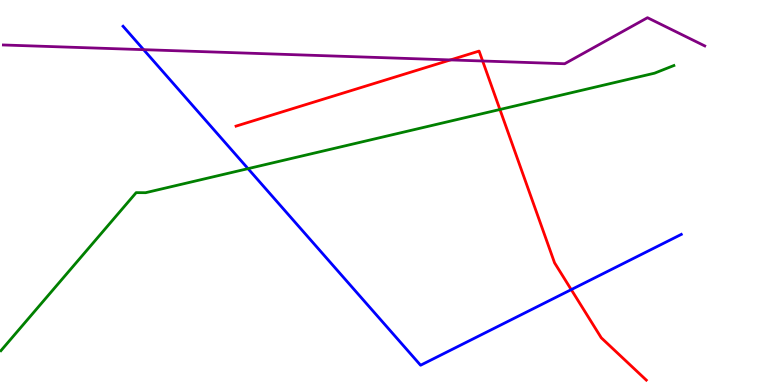[{'lines': ['blue', 'red'], 'intersections': [{'x': 7.37, 'y': 2.48}]}, {'lines': ['green', 'red'], 'intersections': [{'x': 6.45, 'y': 7.16}]}, {'lines': ['purple', 'red'], 'intersections': [{'x': 5.81, 'y': 8.44}, {'x': 6.23, 'y': 8.42}]}, {'lines': ['blue', 'green'], 'intersections': [{'x': 3.2, 'y': 5.62}]}, {'lines': ['blue', 'purple'], 'intersections': [{'x': 1.85, 'y': 8.71}]}, {'lines': ['green', 'purple'], 'intersections': []}]